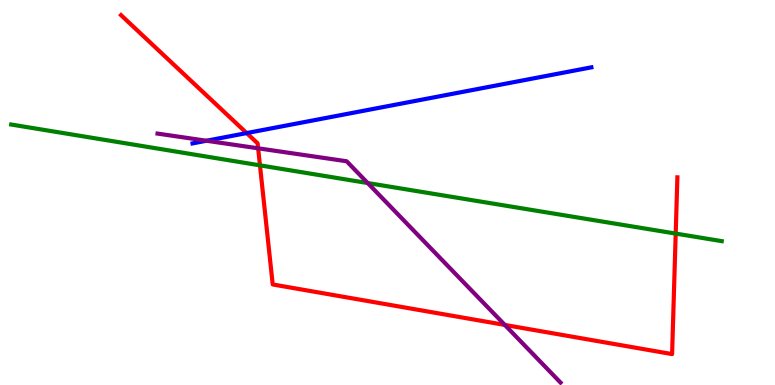[{'lines': ['blue', 'red'], 'intersections': [{'x': 3.18, 'y': 6.54}]}, {'lines': ['green', 'red'], 'intersections': [{'x': 3.35, 'y': 5.71}, {'x': 8.72, 'y': 3.93}]}, {'lines': ['purple', 'red'], 'intersections': [{'x': 3.33, 'y': 6.15}, {'x': 6.51, 'y': 1.56}]}, {'lines': ['blue', 'green'], 'intersections': []}, {'lines': ['blue', 'purple'], 'intersections': [{'x': 2.66, 'y': 6.34}]}, {'lines': ['green', 'purple'], 'intersections': [{'x': 4.74, 'y': 5.25}]}]